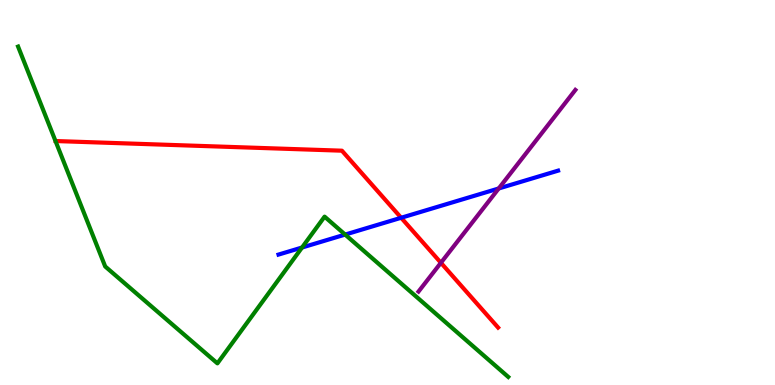[{'lines': ['blue', 'red'], 'intersections': [{'x': 5.18, 'y': 4.34}]}, {'lines': ['green', 'red'], 'intersections': []}, {'lines': ['purple', 'red'], 'intersections': [{'x': 5.69, 'y': 3.17}]}, {'lines': ['blue', 'green'], 'intersections': [{'x': 3.9, 'y': 3.57}, {'x': 4.45, 'y': 3.91}]}, {'lines': ['blue', 'purple'], 'intersections': [{'x': 6.44, 'y': 5.1}]}, {'lines': ['green', 'purple'], 'intersections': []}]